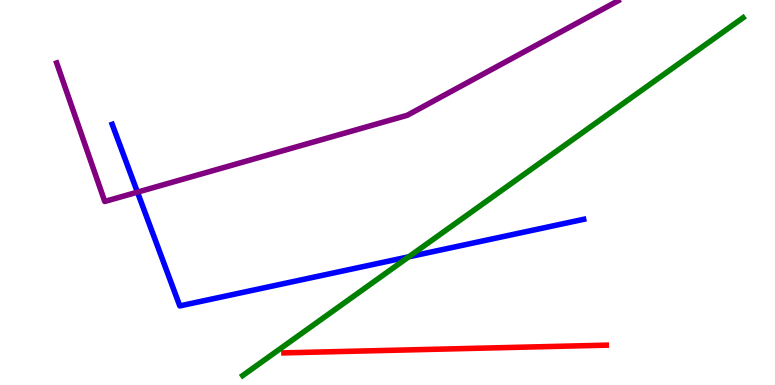[{'lines': ['blue', 'red'], 'intersections': []}, {'lines': ['green', 'red'], 'intersections': []}, {'lines': ['purple', 'red'], 'intersections': []}, {'lines': ['blue', 'green'], 'intersections': [{'x': 5.27, 'y': 3.33}]}, {'lines': ['blue', 'purple'], 'intersections': [{'x': 1.77, 'y': 5.01}]}, {'lines': ['green', 'purple'], 'intersections': []}]